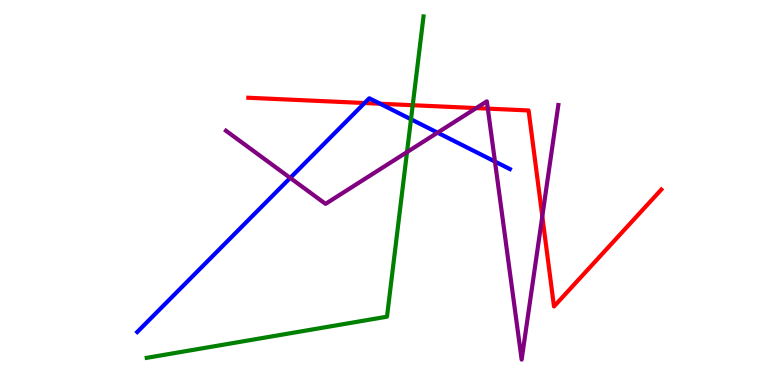[{'lines': ['blue', 'red'], 'intersections': [{'x': 4.7, 'y': 7.32}, {'x': 4.9, 'y': 7.31}]}, {'lines': ['green', 'red'], 'intersections': [{'x': 5.33, 'y': 7.27}]}, {'lines': ['purple', 'red'], 'intersections': [{'x': 6.14, 'y': 7.19}, {'x': 6.29, 'y': 7.18}, {'x': 7.0, 'y': 4.38}]}, {'lines': ['blue', 'green'], 'intersections': [{'x': 5.3, 'y': 6.9}]}, {'lines': ['blue', 'purple'], 'intersections': [{'x': 3.74, 'y': 5.38}, {'x': 5.65, 'y': 6.55}, {'x': 6.39, 'y': 5.8}]}, {'lines': ['green', 'purple'], 'intersections': [{'x': 5.25, 'y': 6.05}]}]